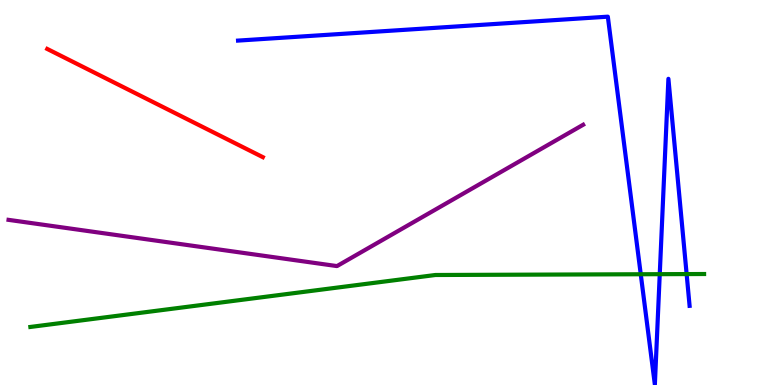[{'lines': ['blue', 'red'], 'intersections': []}, {'lines': ['green', 'red'], 'intersections': []}, {'lines': ['purple', 'red'], 'intersections': []}, {'lines': ['blue', 'green'], 'intersections': [{'x': 8.27, 'y': 2.88}, {'x': 8.51, 'y': 2.88}, {'x': 8.86, 'y': 2.88}]}, {'lines': ['blue', 'purple'], 'intersections': []}, {'lines': ['green', 'purple'], 'intersections': []}]